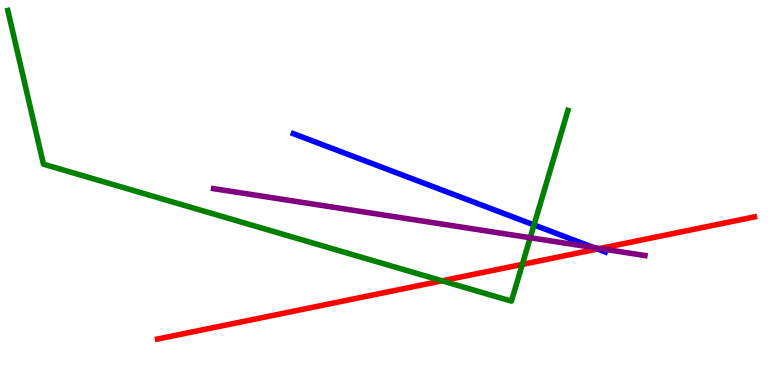[{'lines': ['blue', 'red'], 'intersections': [{'x': 7.71, 'y': 3.53}]}, {'lines': ['green', 'red'], 'intersections': [{'x': 5.7, 'y': 2.71}, {'x': 6.74, 'y': 3.13}]}, {'lines': ['purple', 'red'], 'intersections': [{'x': 7.74, 'y': 3.54}]}, {'lines': ['blue', 'green'], 'intersections': [{'x': 6.89, 'y': 4.16}]}, {'lines': ['blue', 'purple'], 'intersections': [{'x': 7.66, 'y': 3.57}]}, {'lines': ['green', 'purple'], 'intersections': [{'x': 6.84, 'y': 3.82}]}]